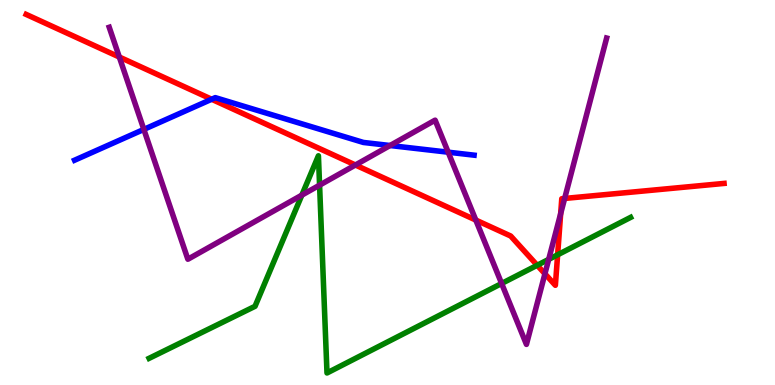[{'lines': ['blue', 'red'], 'intersections': [{'x': 2.73, 'y': 7.42}]}, {'lines': ['green', 'red'], 'intersections': [{'x': 6.93, 'y': 3.11}, {'x': 7.2, 'y': 3.38}]}, {'lines': ['purple', 'red'], 'intersections': [{'x': 1.54, 'y': 8.52}, {'x': 4.59, 'y': 5.71}, {'x': 6.14, 'y': 4.28}, {'x': 7.03, 'y': 2.89}, {'x': 7.23, 'y': 4.45}, {'x': 7.29, 'y': 4.85}]}, {'lines': ['blue', 'green'], 'intersections': []}, {'lines': ['blue', 'purple'], 'intersections': [{'x': 1.86, 'y': 6.64}, {'x': 5.03, 'y': 6.22}, {'x': 5.78, 'y': 6.05}]}, {'lines': ['green', 'purple'], 'intersections': [{'x': 3.89, 'y': 4.93}, {'x': 4.12, 'y': 5.19}, {'x': 6.47, 'y': 2.64}, {'x': 7.08, 'y': 3.26}]}]